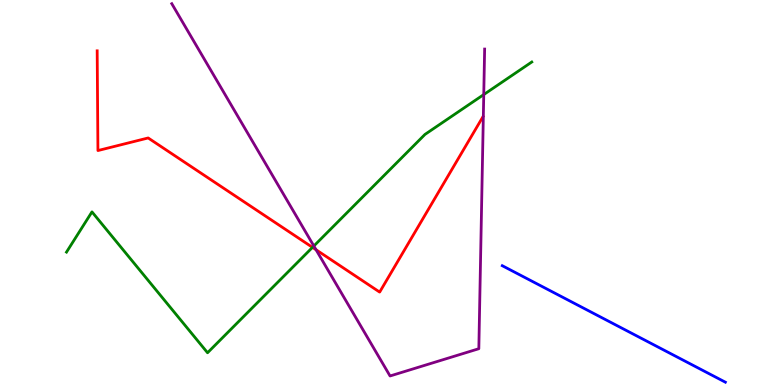[{'lines': ['blue', 'red'], 'intersections': []}, {'lines': ['green', 'red'], 'intersections': [{'x': 4.03, 'y': 3.57}]}, {'lines': ['purple', 'red'], 'intersections': [{'x': 4.08, 'y': 3.51}]}, {'lines': ['blue', 'green'], 'intersections': []}, {'lines': ['blue', 'purple'], 'intersections': []}, {'lines': ['green', 'purple'], 'intersections': [{'x': 4.05, 'y': 3.61}, {'x': 6.24, 'y': 7.54}]}]